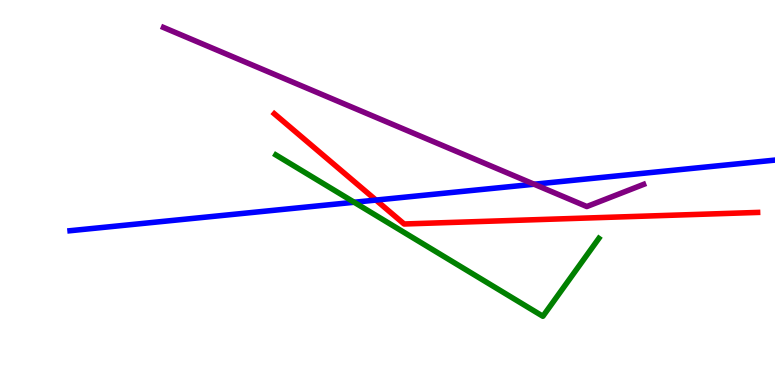[{'lines': ['blue', 'red'], 'intersections': [{'x': 4.85, 'y': 4.8}]}, {'lines': ['green', 'red'], 'intersections': []}, {'lines': ['purple', 'red'], 'intersections': []}, {'lines': ['blue', 'green'], 'intersections': [{'x': 4.57, 'y': 4.75}]}, {'lines': ['blue', 'purple'], 'intersections': [{'x': 6.89, 'y': 5.21}]}, {'lines': ['green', 'purple'], 'intersections': []}]